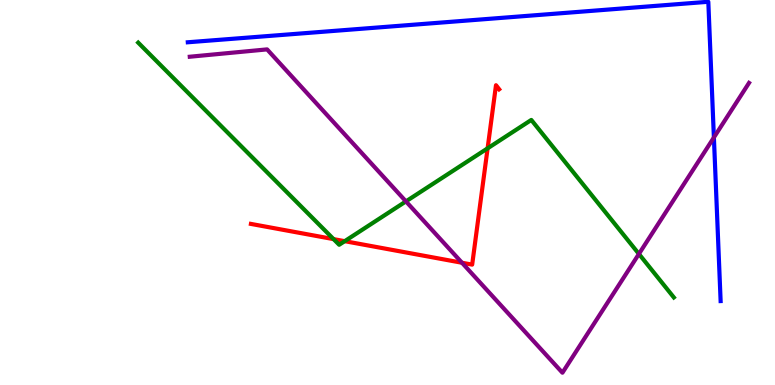[{'lines': ['blue', 'red'], 'intersections': []}, {'lines': ['green', 'red'], 'intersections': [{'x': 4.3, 'y': 3.79}, {'x': 4.45, 'y': 3.74}, {'x': 6.29, 'y': 6.15}]}, {'lines': ['purple', 'red'], 'intersections': [{'x': 5.96, 'y': 3.18}]}, {'lines': ['blue', 'green'], 'intersections': []}, {'lines': ['blue', 'purple'], 'intersections': [{'x': 9.21, 'y': 6.43}]}, {'lines': ['green', 'purple'], 'intersections': [{'x': 5.24, 'y': 4.77}, {'x': 8.24, 'y': 3.4}]}]